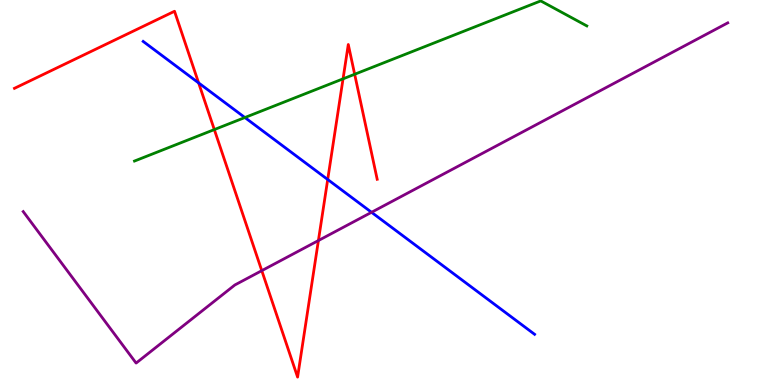[{'lines': ['blue', 'red'], 'intersections': [{'x': 2.56, 'y': 7.85}, {'x': 4.23, 'y': 5.34}]}, {'lines': ['green', 'red'], 'intersections': [{'x': 2.77, 'y': 6.63}, {'x': 4.43, 'y': 7.95}, {'x': 4.58, 'y': 8.07}]}, {'lines': ['purple', 'red'], 'intersections': [{'x': 3.38, 'y': 2.97}, {'x': 4.11, 'y': 3.75}]}, {'lines': ['blue', 'green'], 'intersections': [{'x': 3.16, 'y': 6.95}]}, {'lines': ['blue', 'purple'], 'intersections': [{'x': 4.79, 'y': 4.49}]}, {'lines': ['green', 'purple'], 'intersections': []}]